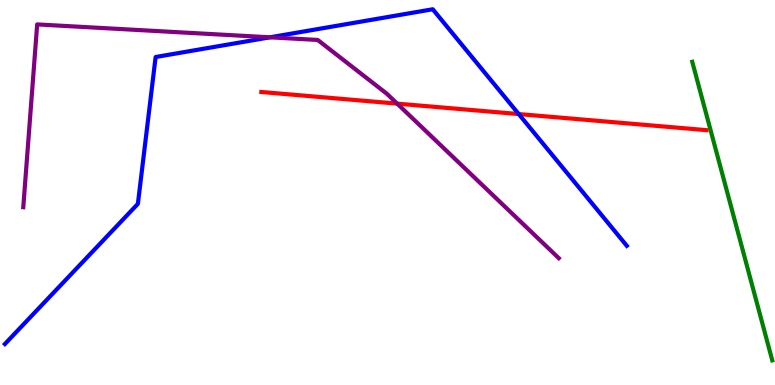[{'lines': ['blue', 'red'], 'intersections': [{'x': 6.69, 'y': 7.04}]}, {'lines': ['green', 'red'], 'intersections': []}, {'lines': ['purple', 'red'], 'intersections': [{'x': 5.12, 'y': 7.31}]}, {'lines': ['blue', 'green'], 'intersections': []}, {'lines': ['blue', 'purple'], 'intersections': [{'x': 3.48, 'y': 9.03}]}, {'lines': ['green', 'purple'], 'intersections': []}]